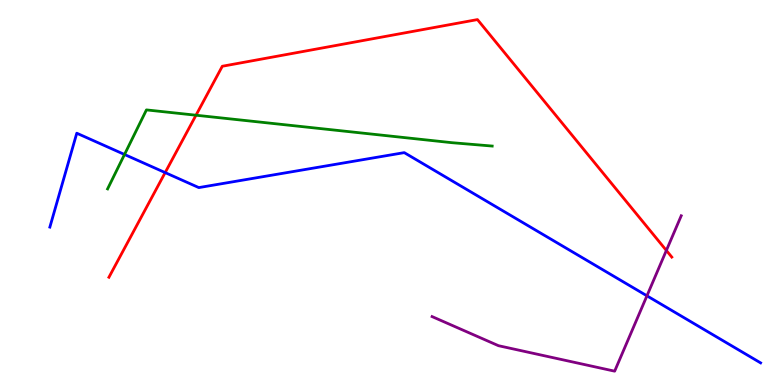[{'lines': ['blue', 'red'], 'intersections': [{'x': 2.13, 'y': 5.52}]}, {'lines': ['green', 'red'], 'intersections': [{'x': 2.53, 'y': 7.01}]}, {'lines': ['purple', 'red'], 'intersections': [{'x': 8.6, 'y': 3.49}]}, {'lines': ['blue', 'green'], 'intersections': [{'x': 1.61, 'y': 5.99}]}, {'lines': ['blue', 'purple'], 'intersections': [{'x': 8.35, 'y': 2.32}]}, {'lines': ['green', 'purple'], 'intersections': []}]